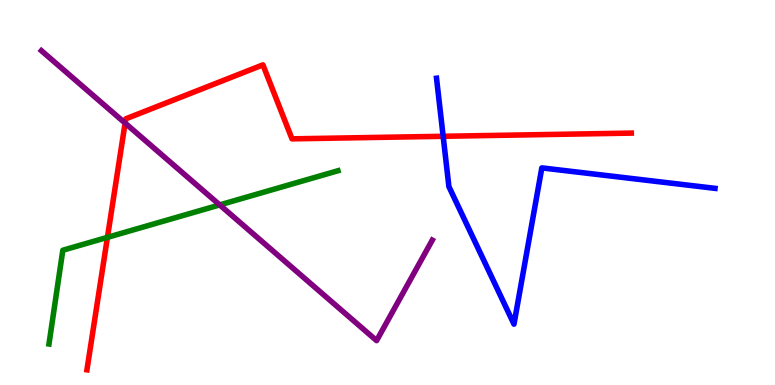[{'lines': ['blue', 'red'], 'intersections': [{'x': 5.72, 'y': 6.46}]}, {'lines': ['green', 'red'], 'intersections': [{'x': 1.39, 'y': 3.84}]}, {'lines': ['purple', 'red'], 'intersections': [{'x': 1.61, 'y': 6.8}]}, {'lines': ['blue', 'green'], 'intersections': []}, {'lines': ['blue', 'purple'], 'intersections': []}, {'lines': ['green', 'purple'], 'intersections': [{'x': 2.83, 'y': 4.68}]}]